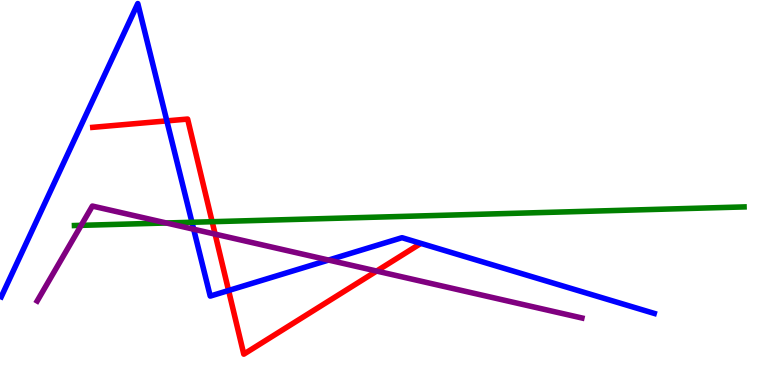[{'lines': ['blue', 'red'], 'intersections': [{'x': 2.15, 'y': 6.86}, {'x': 2.95, 'y': 2.45}]}, {'lines': ['green', 'red'], 'intersections': [{'x': 2.74, 'y': 4.24}]}, {'lines': ['purple', 'red'], 'intersections': [{'x': 2.78, 'y': 3.92}, {'x': 4.86, 'y': 2.96}]}, {'lines': ['blue', 'green'], 'intersections': [{'x': 2.48, 'y': 4.23}]}, {'lines': ['blue', 'purple'], 'intersections': [{'x': 2.5, 'y': 4.05}, {'x': 4.24, 'y': 3.25}]}, {'lines': ['green', 'purple'], 'intersections': [{'x': 1.05, 'y': 4.15}, {'x': 2.15, 'y': 4.21}]}]